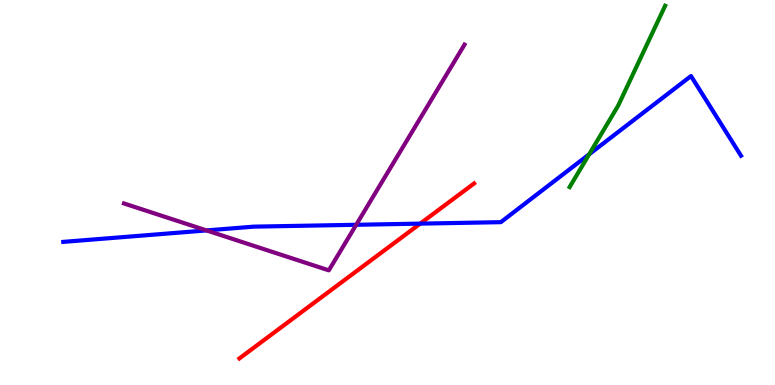[{'lines': ['blue', 'red'], 'intersections': [{'x': 5.42, 'y': 4.19}]}, {'lines': ['green', 'red'], 'intersections': []}, {'lines': ['purple', 'red'], 'intersections': []}, {'lines': ['blue', 'green'], 'intersections': [{'x': 7.6, 'y': 5.99}]}, {'lines': ['blue', 'purple'], 'intersections': [{'x': 2.66, 'y': 4.02}, {'x': 4.6, 'y': 4.16}]}, {'lines': ['green', 'purple'], 'intersections': []}]